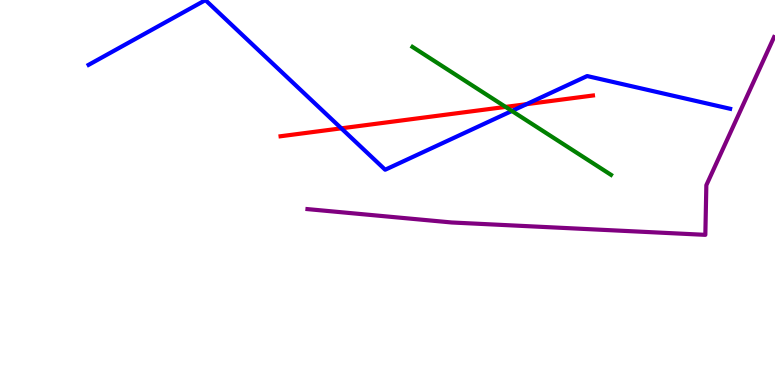[{'lines': ['blue', 'red'], 'intersections': [{'x': 4.4, 'y': 6.67}, {'x': 6.79, 'y': 7.29}]}, {'lines': ['green', 'red'], 'intersections': [{'x': 6.52, 'y': 7.22}]}, {'lines': ['purple', 'red'], 'intersections': []}, {'lines': ['blue', 'green'], 'intersections': [{'x': 6.6, 'y': 7.12}]}, {'lines': ['blue', 'purple'], 'intersections': []}, {'lines': ['green', 'purple'], 'intersections': []}]